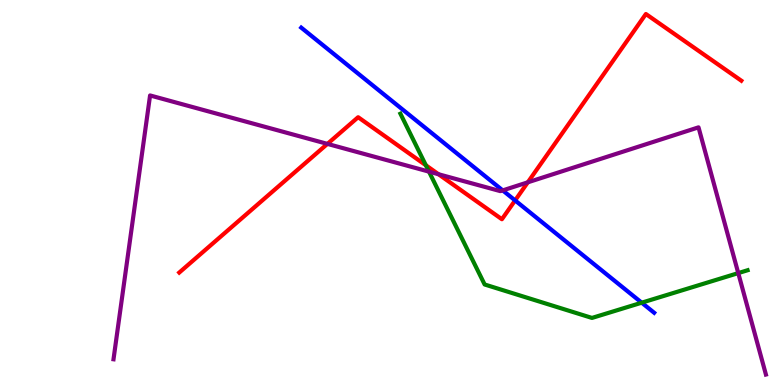[{'lines': ['blue', 'red'], 'intersections': [{'x': 6.65, 'y': 4.79}]}, {'lines': ['green', 'red'], 'intersections': [{'x': 5.49, 'y': 5.71}]}, {'lines': ['purple', 'red'], 'intersections': [{'x': 4.22, 'y': 6.26}, {'x': 5.66, 'y': 5.47}, {'x': 6.81, 'y': 5.26}]}, {'lines': ['blue', 'green'], 'intersections': [{'x': 8.28, 'y': 2.14}]}, {'lines': ['blue', 'purple'], 'intersections': [{'x': 6.49, 'y': 5.05}]}, {'lines': ['green', 'purple'], 'intersections': [{'x': 5.54, 'y': 5.54}, {'x': 9.53, 'y': 2.91}]}]